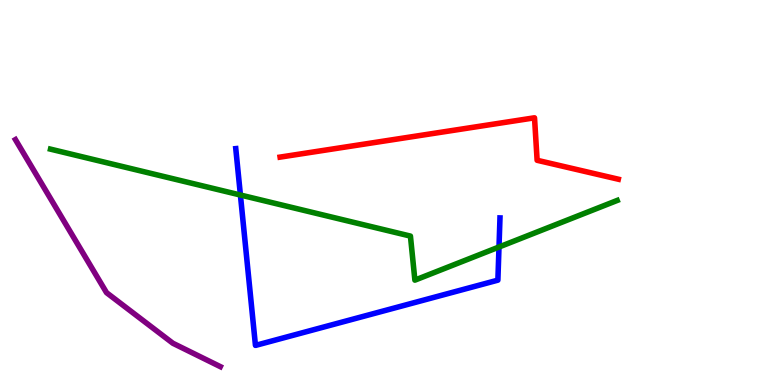[{'lines': ['blue', 'red'], 'intersections': []}, {'lines': ['green', 'red'], 'intersections': []}, {'lines': ['purple', 'red'], 'intersections': []}, {'lines': ['blue', 'green'], 'intersections': [{'x': 3.1, 'y': 4.93}, {'x': 6.44, 'y': 3.58}]}, {'lines': ['blue', 'purple'], 'intersections': []}, {'lines': ['green', 'purple'], 'intersections': []}]